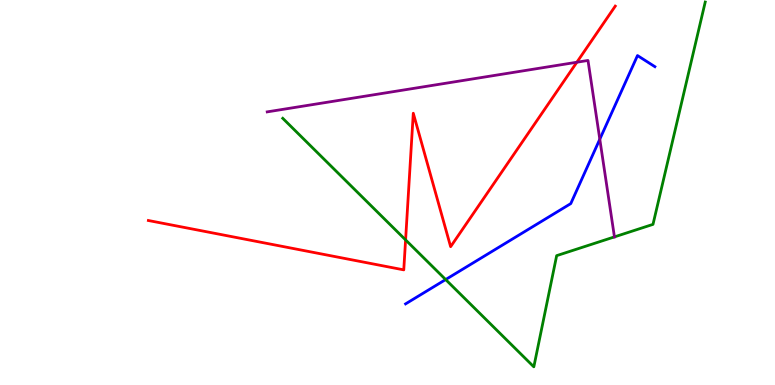[{'lines': ['blue', 'red'], 'intersections': []}, {'lines': ['green', 'red'], 'intersections': [{'x': 5.23, 'y': 3.77}]}, {'lines': ['purple', 'red'], 'intersections': [{'x': 7.44, 'y': 8.38}]}, {'lines': ['blue', 'green'], 'intersections': [{'x': 5.75, 'y': 2.74}]}, {'lines': ['blue', 'purple'], 'intersections': [{'x': 7.74, 'y': 6.38}]}, {'lines': ['green', 'purple'], 'intersections': [{'x': 7.93, 'y': 3.85}]}]